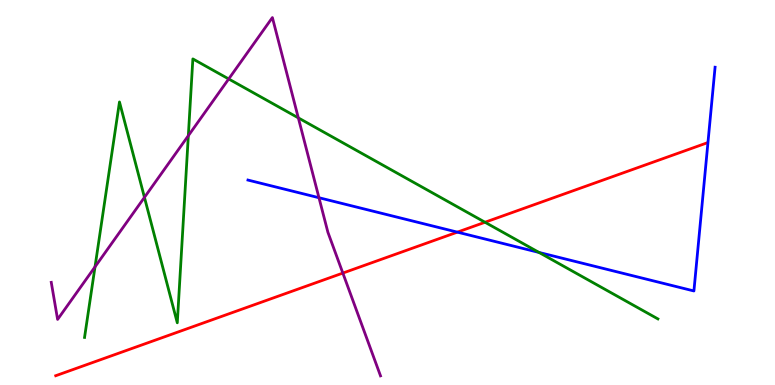[{'lines': ['blue', 'red'], 'intersections': [{'x': 5.9, 'y': 3.97}]}, {'lines': ['green', 'red'], 'intersections': [{'x': 6.26, 'y': 4.23}]}, {'lines': ['purple', 'red'], 'intersections': [{'x': 4.42, 'y': 2.91}]}, {'lines': ['blue', 'green'], 'intersections': [{'x': 6.95, 'y': 3.44}]}, {'lines': ['blue', 'purple'], 'intersections': [{'x': 4.12, 'y': 4.86}]}, {'lines': ['green', 'purple'], 'intersections': [{'x': 1.23, 'y': 3.07}, {'x': 1.86, 'y': 4.87}, {'x': 2.43, 'y': 6.48}, {'x': 2.95, 'y': 7.95}, {'x': 3.85, 'y': 6.94}]}]